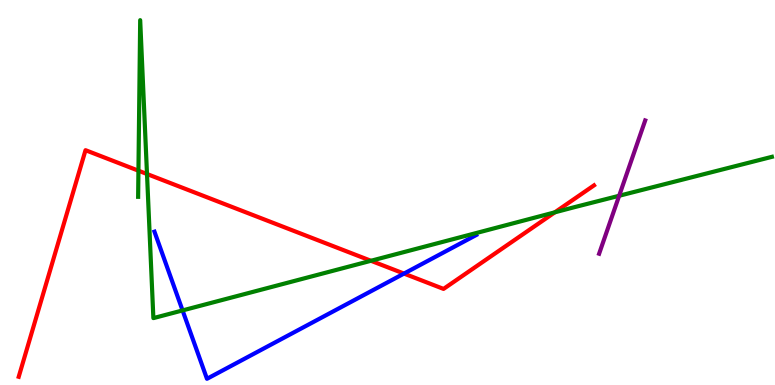[{'lines': ['blue', 'red'], 'intersections': [{'x': 5.21, 'y': 2.89}]}, {'lines': ['green', 'red'], 'intersections': [{'x': 1.79, 'y': 5.57}, {'x': 1.9, 'y': 5.48}, {'x': 4.79, 'y': 3.23}, {'x': 7.16, 'y': 4.48}]}, {'lines': ['purple', 'red'], 'intersections': []}, {'lines': ['blue', 'green'], 'intersections': [{'x': 2.36, 'y': 1.94}]}, {'lines': ['blue', 'purple'], 'intersections': []}, {'lines': ['green', 'purple'], 'intersections': [{'x': 7.99, 'y': 4.92}]}]